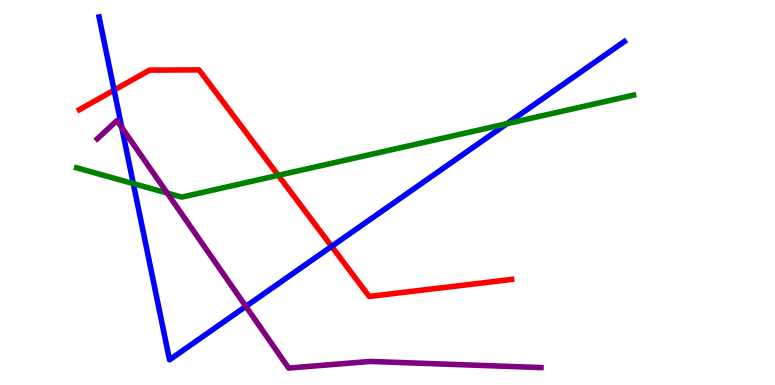[{'lines': ['blue', 'red'], 'intersections': [{'x': 1.47, 'y': 7.66}, {'x': 4.28, 'y': 3.6}]}, {'lines': ['green', 'red'], 'intersections': [{'x': 3.59, 'y': 5.45}]}, {'lines': ['purple', 'red'], 'intersections': []}, {'lines': ['blue', 'green'], 'intersections': [{'x': 1.72, 'y': 5.23}, {'x': 6.54, 'y': 6.79}]}, {'lines': ['blue', 'purple'], 'intersections': [{'x': 1.57, 'y': 6.69}, {'x': 3.17, 'y': 2.04}]}, {'lines': ['green', 'purple'], 'intersections': [{'x': 2.16, 'y': 4.99}]}]